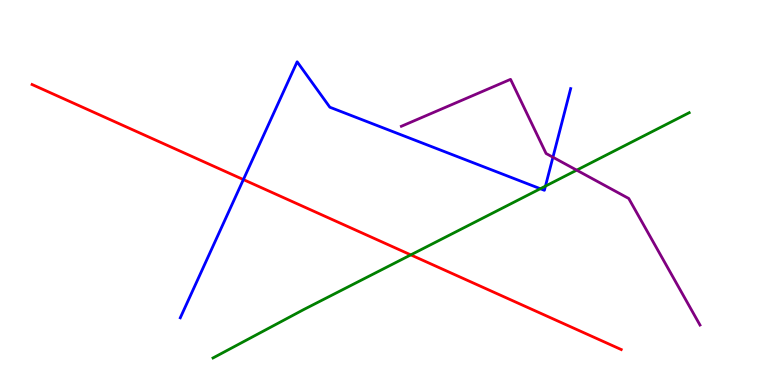[{'lines': ['blue', 'red'], 'intersections': [{'x': 3.14, 'y': 5.34}]}, {'lines': ['green', 'red'], 'intersections': [{'x': 5.3, 'y': 3.38}]}, {'lines': ['purple', 'red'], 'intersections': []}, {'lines': ['blue', 'green'], 'intersections': [{'x': 6.97, 'y': 5.1}, {'x': 7.04, 'y': 5.17}]}, {'lines': ['blue', 'purple'], 'intersections': [{'x': 7.13, 'y': 5.92}]}, {'lines': ['green', 'purple'], 'intersections': [{'x': 7.44, 'y': 5.58}]}]